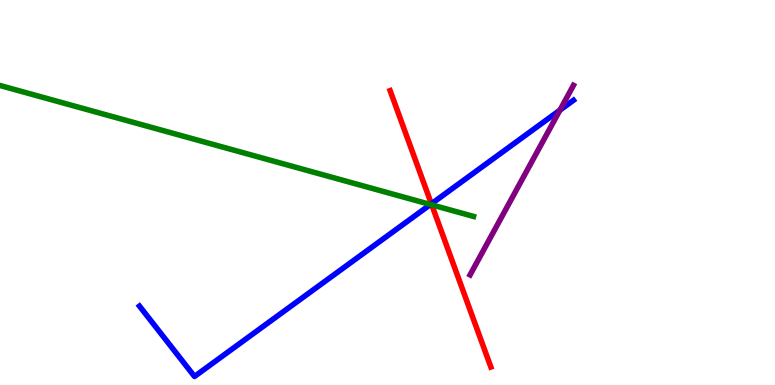[{'lines': ['blue', 'red'], 'intersections': [{'x': 5.57, 'y': 4.71}]}, {'lines': ['green', 'red'], 'intersections': [{'x': 5.57, 'y': 4.68}]}, {'lines': ['purple', 'red'], 'intersections': []}, {'lines': ['blue', 'green'], 'intersections': [{'x': 5.55, 'y': 4.69}]}, {'lines': ['blue', 'purple'], 'intersections': [{'x': 7.22, 'y': 7.14}]}, {'lines': ['green', 'purple'], 'intersections': []}]